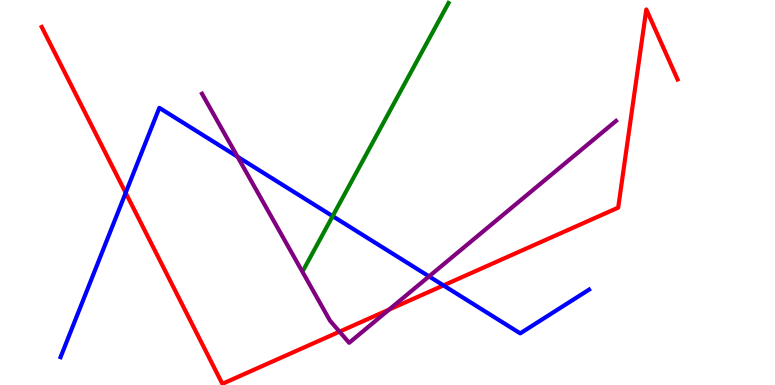[{'lines': ['blue', 'red'], 'intersections': [{'x': 1.62, 'y': 4.99}, {'x': 5.72, 'y': 2.59}]}, {'lines': ['green', 'red'], 'intersections': []}, {'lines': ['purple', 'red'], 'intersections': [{'x': 4.38, 'y': 1.39}, {'x': 5.02, 'y': 1.96}]}, {'lines': ['blue', 'green'], 'intersections': [{'x': 4.29, 'y': 4.39}]}, {'lines': ['blue', 'purple'], 'intersections': [{'x': 3.06, 'y': 5.93}, {'x': 5.54, 'y': 2.82}]}, {'lines': ['green', 'purple'], 'intersections': []}]